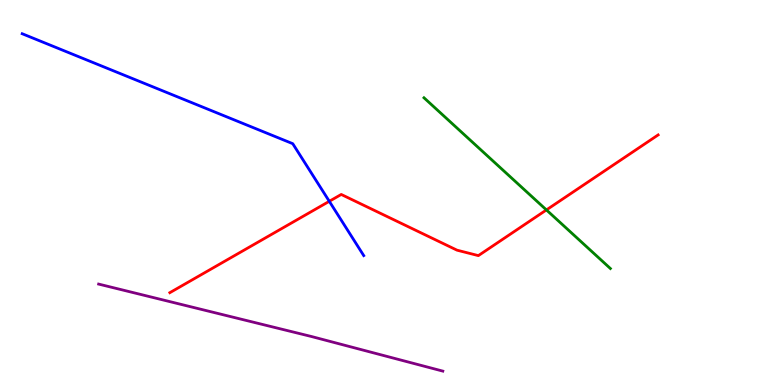[{'lines': ['blue', 'red'], 'intersections': [{'x': 4.25, 'y': 4.77}]}, {'lines': ['green', 'red'], 'intersections': [{'x': 7.05, 'y': 4.55}]}, {'lines': ['purple', 'red'], 'intersections': []}, {'lines': ['blue', 'green'], 'intersections': []}, {'lines': ['blue', 'purple'], 'intersections': []}, {'lines': ['green', 'purple'], 'intersections': []}]